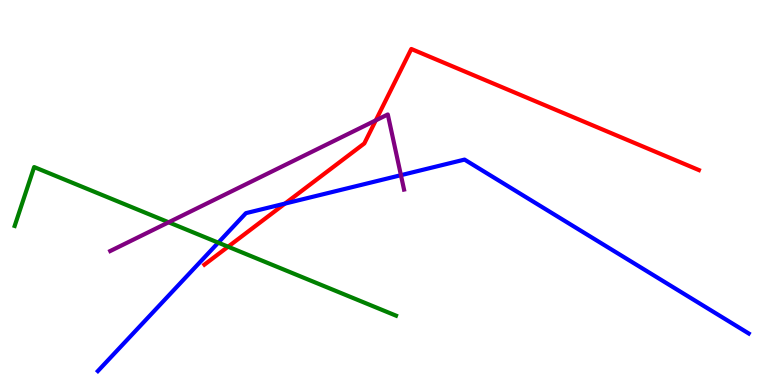[{'lines': ['blue', 'red'], 'intersections': [{'x': 3.68, 'y': 4.71}]}, {'lines': ['green', 'red'], 'intersections': [{'x': 2.94, 'y': 3.59}]}, {'lines': ['purple', 'red'], 'intersections': [{'x': 4.85, 'y': 6.87}]}, {'lines': ['blue', 'green'], 'intersections': [{'x': 2.82, 'y': 3.7}]}, {'lines': ['blue', 'purple'], 'intersections': [{'x': 5.17, 'y': 5.45}]}, {'lines': ['green', 'purple'], 'intersections': [{'x': 2.18, 'y': 4.23}]}]